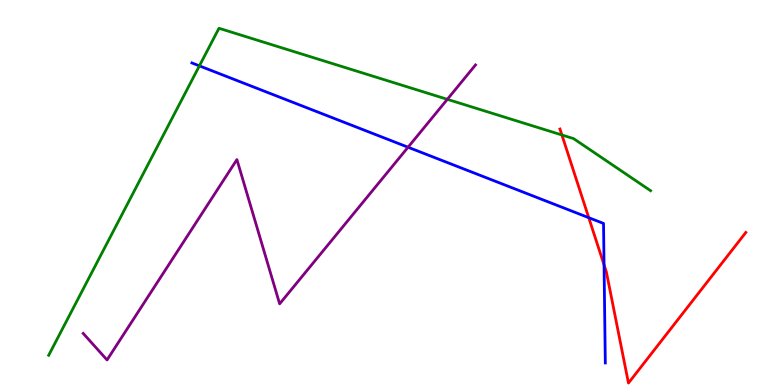[{'lines': ['blue', 'red'], 'intersections': [{'x': 7.6, 'y': 4.35}, {'x': 7.79, 'y': 3.12}]}, {'lines': ['green', 'red'], 'intersections': [{'x': 7.25, 'y': 6.49}]}, {'lines': ['purple', 'red'], 'intersections': []}, {'lines': ['blue', 'green'], 'intersections': [{'x': 2.57, 'y': 8.29}]}, {'lines': ['blue', 'purple'], 'intersections': [{'x': 5.27, 'y': 6.18}]}, {'lines': ['green', 'purple'], 'intersections': [{'x': 5.77, 'y': 7.42}]}]